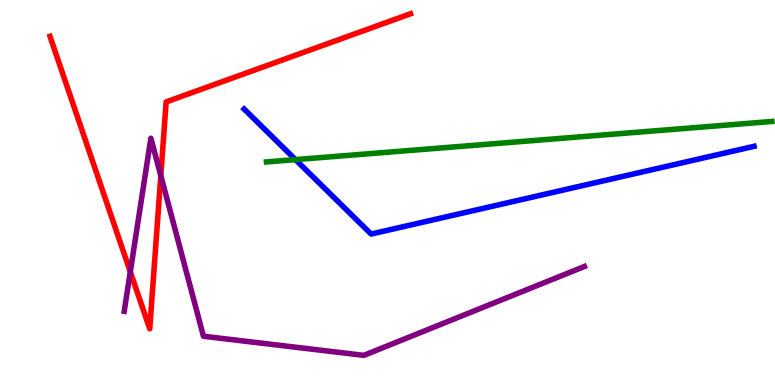[{'lines': ['blue', 'red'], 'intersections': []}, {'lines': ['green', 'red'], 'intersections': []}, {'lines': ['purple', 'red'], 'intersections': [{'x': 1.68, 'y': 2.94}, {'x': 2.08, 'y': 5.44}]}, {'lines': ['blue', 'green'], 'intersections': [{'x': 3.81, 'y': 5.85}]}, {'lines': ['blue', 'purple'], 'intersections': []}, {'lines': ['green', 'purple'], 'intersections': []}]